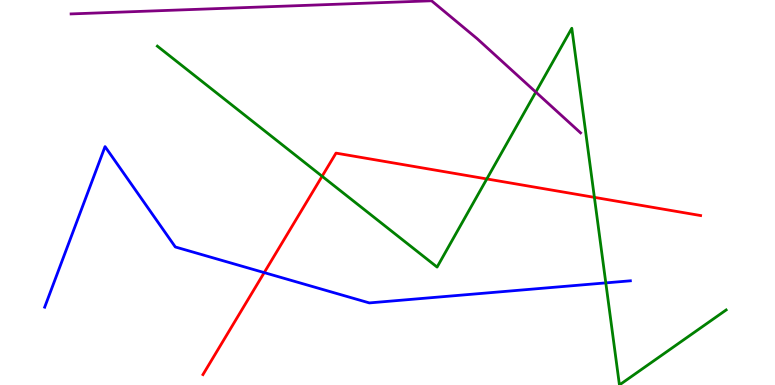[{'lines': ['blue', 'red'], 'intersections': [{'x': 3.41, 'y': 2.92}]}, {'lines': ['green', 'red'], 'intersections': [{'x': 4.16, 'y': 5.42}, {'x': 6.28, 'y': 5.35}, {'x': 7.67, 'y': 4.87}]}, {'lines': ['purple', 'red'], 'intersections': []}, {'lines': ['blue', 'green'], 'intersections': [{'x': 7.82, 'y': 2.65}]}, {'lines': ['blue', 'purple'], 'intersections': []}, {'lines': ['green', 'purple'], 'intersections': [{'x': 6.91, 'y': 7.61}]}]